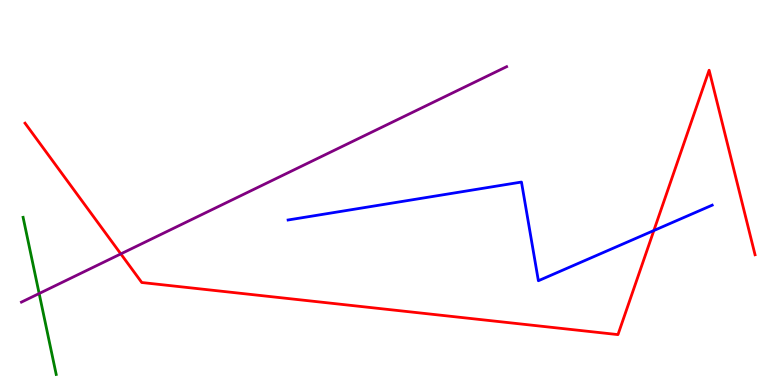[{'lines': ['blue', 'red'], 'intersections': [{'x': 8.44, 'y': 4.01}]}, {'lines': ['green', 'red'], 'intersections': []}, {'lines': ['purple', 'red'], 'intersections': [{'x': 1.56, 'y': 3.41}]}, {'lines': ['blue', 'green'], 'intersections': []}, {'lines': ['blue', 'purple'], 'intersections': []}, {'lines': ['green', 'purple'], 'intersections': [{'x': 0.505, 'y': 2.38}]}]